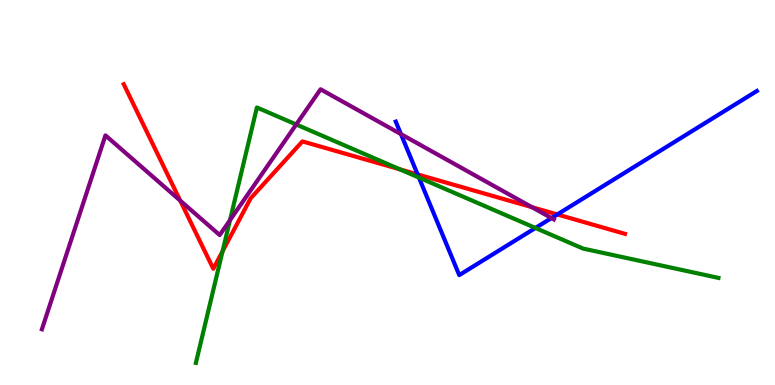[{'lines': ['blue', 'red'], 'intersections': [{'x': 5.39, 'y': 5.47}, {'x': 7.19, 'y': 4.43}]}, {'lines': ['green', 'red'], 'intersections': [{'x': 2.87, 'y': 3.47}, {'x': 5.16, 'y': 5.6}]}, {'lines': ['purple', 'red'], 'intersections': [{'x': 2.33, 'y': 4.79}, {'x': 6.86, 'y': 4.62}]}, {'lines': ['blue', 'green'], 'intersections': [{'x': 5.41, 'y': 5.39}, {'x': 6.91, 'y': 4.08}]}, {'lines': ['blue', 'purple'], 'intersections': [{'x': 5.17, 'y': 6.52}, {'x': 7.12, 'y': 4.34}]}, {'lines': ['green', 'purple'], 'intersections': [{'x': 2.97, 'y': 4.28}, {'x': 3.82, 'y': 6.77}]}]